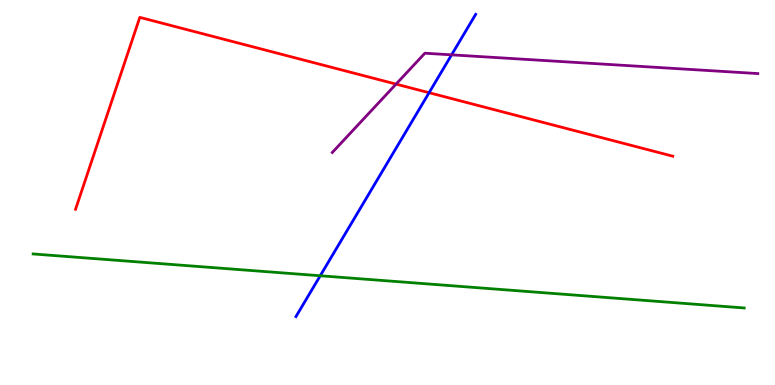[{'lines': ['blue', 'red'], 'intersections': [{'x': 5.54, 'y': 7.59}]}, {'lines': ['green', 'red'], 'intersections': []}, {'lines': ['purple', 'red'], 'intersections': [{'x': 5.11, 'y': 7.82}]}, {'lines': ['blue', 'green'], 'intersections': [{'x': 4.13, 'y': 2.84}]}, {'lines': ['blue', 'purple'], 'intersections': [{'x': 5.83, 'y': 8.58}]}, {'lines': ['green', 'purple'], 'intersections': []}]